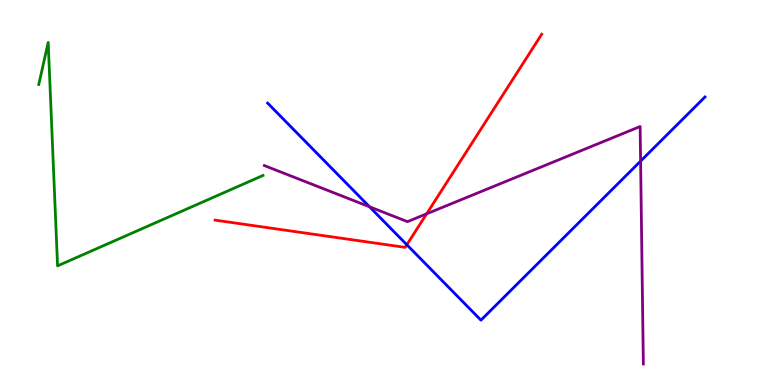[{'lines': ['blue', 'red'], 'intersections': [{'x': 5.25, 'y': 3.64}]}, {'lines': ['green', 'red'], 'intersections': []}, {'lines': ['purple', 'red'], 'intersections': [{'x': 5.51, 'y': 4.45}]}, {'lines': ['blue', 'green'], 'intersections': []}, {'lines': ['blue', 'purple'], 'intersections': [{'x': 4.77, 'y': 4.63}, {'x': 8.27, 'y': 5.82}]}, {'lines': ['green', 'purple'], 'intersections': []}]